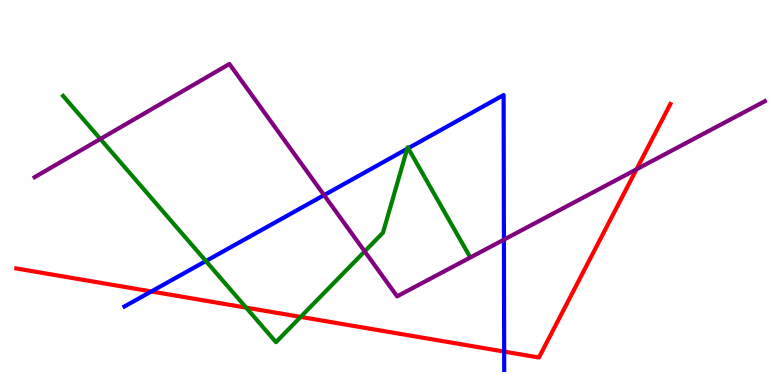[{'lines': ['blue', 'red'], 'intersections': [{'x': 1.95, 'y': 2.43}, {'x': 6.51, 'y': 0.868}]}, {'lines': ['green', 'red'], 'intersections': [{'x': 3.18, 'y': 2.01}, {'x': 3.88, 'y': 1.77}]}, {'lines': ['purple', 'red'], 'intersections': [{'x': 8.21, 'y': 5.6}]}, {'lines': ['blue', 'green'], 'intersections': [{'x': 2.66, 'y': 3.22}, {'x': 5.25, 'y': 6.14}, {'x': 5.27, 'y': 6.15}]}, {'lines': ['blue', 'purple'], 'intersections': [{'x': 4.18, 'y': 4.93}, {'x': 6.5, 'y': 3.78}]}, {'lines': ['green', 'purple'], 'intersections': [{'x': 1.29, 'y': 6.39}, {'x': 4.71, 'y': 3.47}]}]